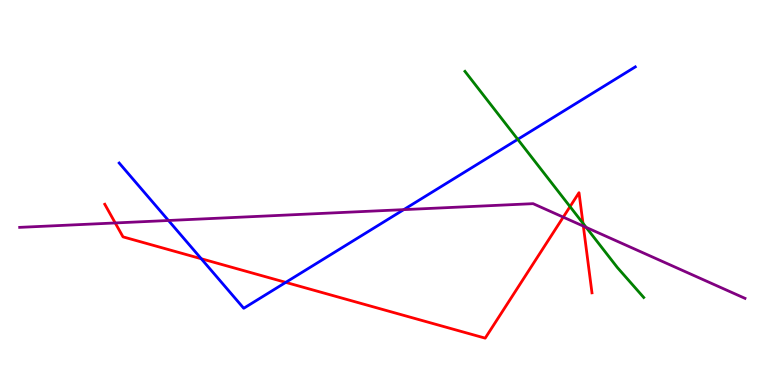[{'lines': ['blue', 'red'], 'intersections': [{'x': 2.6, 'y': 3.28}, {'x': 3.69, 'y': 2.67}]}, {'lines': ['green', 'red'], 'intersections': [{'x': 7.36, 'y': 4.63}, {'x': 7.52, 'y': 4.2}]}, {'lines': ['purple', 'red'], 'intersections': [{'x': 1.49, 'y': 4.21}, {'x': 7.27, 'y': 4.36}, {'x': 7.53, 'y': 4.13}]}, {'lines': ['blue', 'green'], 'intersections': [{'x': 6.68, 'y': 6.38}]}, {'lines': ['blue', 'purple'], 'intersections': [{'x': 2.17, 'y': 4.27}, {'x': 5.21, 'y': 4.55}]}, {'lines': ['green', 'purple'], 'intersections': [{'x': 7.56, 'y': 4.09}]}]